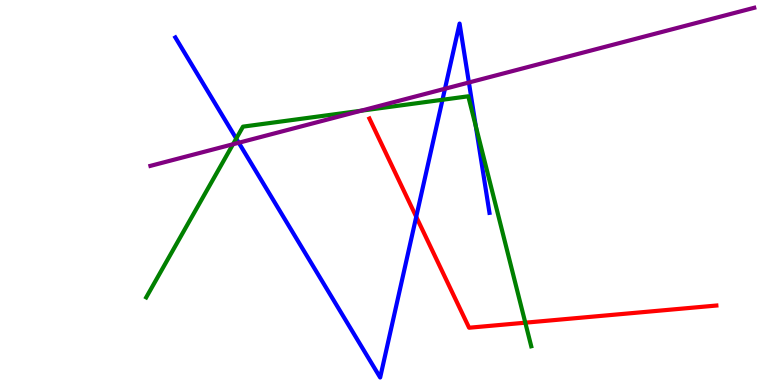[{'lines': ['blue', 'red'], 'intersections': [{'x': 5.37, 'y': 4.37}]}, {'lines': ['green', 'red'], 'intersections': [{'x': 6.78, 'y': 1.62}]}, {'lines': ['purple', 'red'], 'intersections': []}, {'lines': ['blue', 'green'], 'intersections': [{'x': 3.05, 'y': 6.4}, {'x': 5.71, 'y': 7.41}, {'x': 6.14, 'y': 6.72}]}, {'lines': ['blue', 'purple'], 'intersections': [{'x': 3.08, 'y': 6.29}, {'x': 5.74, 'y': 7.69}, {'x': 6.05, 'y': 7.86}]}, {'lines': ['green', 'purple'], 'intersections': [{'x': 3.01, 'y': 6.25}, {'x': 4.66, 'y': 7.12}]}]